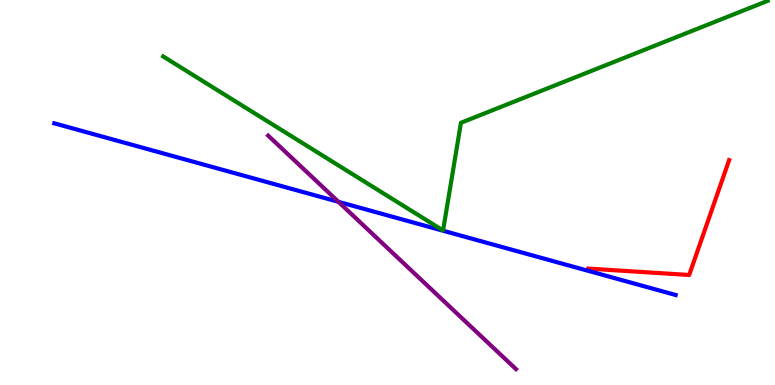[{'lines': ['blue', 'red'], 'intersections': []}, {'lines': ['green', 'red'], 'intersections': []}, {'lines': ['purple', 'red'], 'intersections': []}, {'lines': ['blue', 'green'], 'intersections': []}, {'lines': ['blue', 'purple'], 'intersections': [{'x': 4.37, 'y': 4.76}]}, {'lines': ['green', 'purple'], 'intersections': []}]